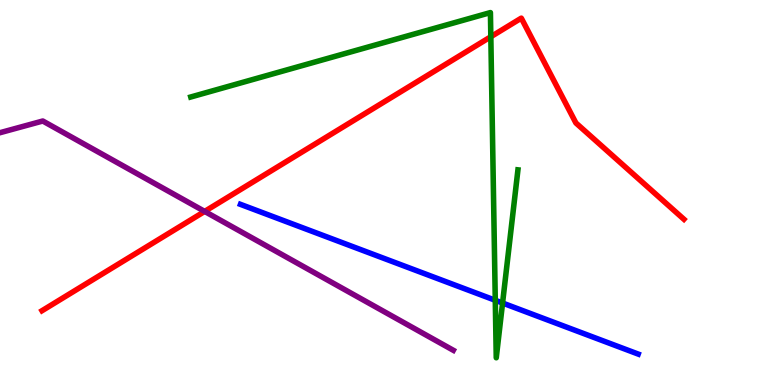[{'lines': ['blue', 'red'], 'intersections': []}, {'lines': ['green', 'red'], 'intersections': [{'x': 6.33, 'y': 9.05}]}, {'lines': ['purple', 'red'], 'intersections': [{'x': 2.64, 'y': 4.51}]}, {'lines': ['blue', 'green'], 'intersections': [{'x': 6.39, 'y': 2.2}, {'x': 6.48, 'y': 2.13}]}, {'lines': ['blue', 'purple'], 'intersections': []}, {'lines': ['green', 'purple'], 'intersections': []}]